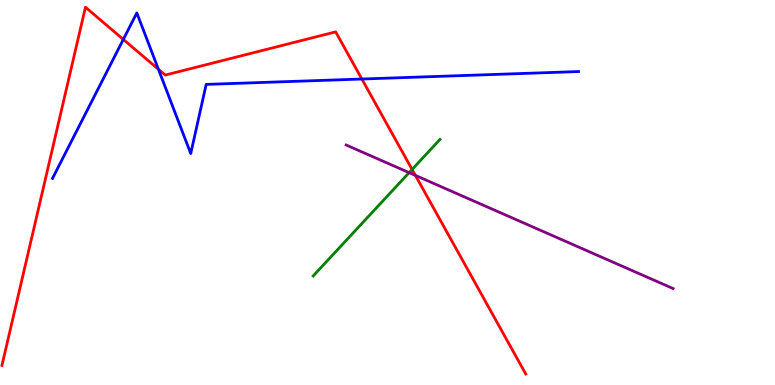[{'lines': ['blue', 'red'], 'intersections': [{'x': 1.59, 'y': 8.98}, {'x': 2.04, 'y': 8.2}, {'x': 4.67, 'y': 7.95}]}, {'lines': ['green', 'red'], 'intersections': [{'x': 5.32, 'y': 5.6}]}, {'lines': ['purple', 'red'], 'intersections': [{'x': 5.36, 'y': 5.44}]}, {'lines': ['blue', 'green'], 'intersections': []}, {'lines': ['blue', 'purple'], 'intersections': []}, {'lines': ['green', 'purple'], 'intersections': [{'x': 5.28, 'y': 5.52}]}]